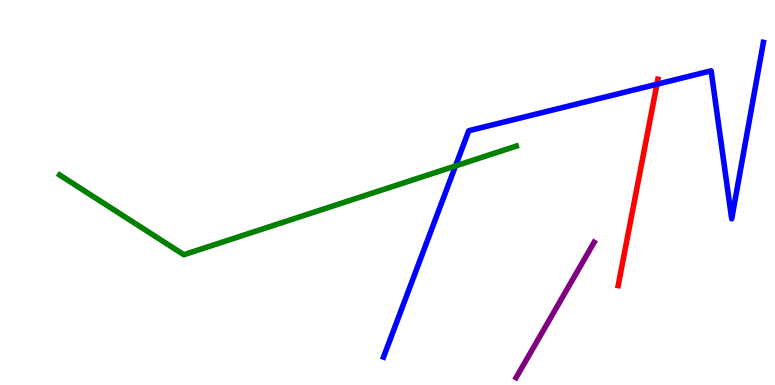[{'lines': ['blue', 'red'], 'intersections': [{'x': 8.48, 'y': 7.81}]}, {'lines': ['green', 'red'], 'intersections': []}, {'lines': ['purple', 'red'], 'intersections': []}, {'lines': ['blue', 'green'], 'intersections': [{'x': 5.88, 'y': 5.69}]}, {'lines': ['blue', 'purple'], 'intersections': []}, {'lines': ['green', 'purple'], 'intersections': []}]